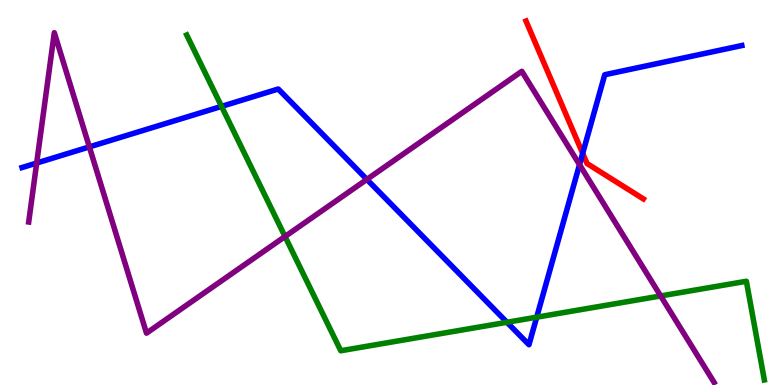[{'lines': ['blue', 'red'], 'intersections': [{'x': 7.52, 'y': 6.02}]}, {'lines': ['green', 'red'], 'intersections': []}, {'lines': ['purple', 'red'], 'intersections': []}, {'lines': ['blue', 'green'], 'intersections': [{'x': 2.86, 'y': 7.24}, {'x': 6.54, 'y': 1.63}, {'x': 6.93, 'y': 1.76}]}, {'lines': ['blue', 'purple'], 'intersections': [{'x': 0.473, 'y': 5.77}, {'x': 1.15, 'y': 6.18}, {'x': 4.73, 'y': 5.34}, {'x': 7.48, 'y': 5.72}]}, {'lines': ['green', 'purple'], 'intersections': [{'x': 3.68, 'y': 3.86}, {'x': 8.52, 'y': 2.31}]}]